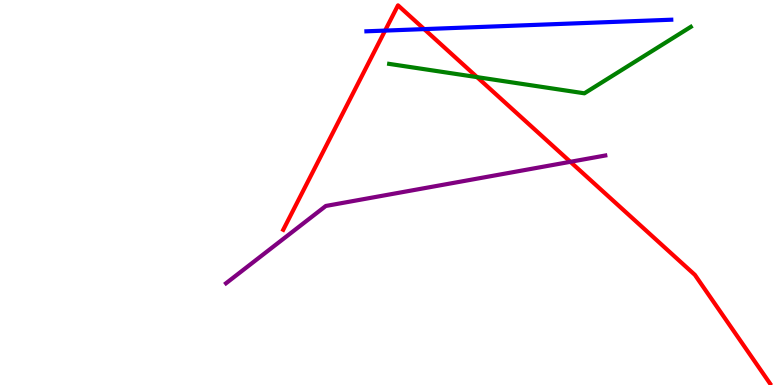[{'lines': ['blue', 'red'], 'intersections': [{'x': 4.97, 'y': 9.21}, {'x': 5.47, 'y': 9.24}]}, {'lines': ['green', 'red'], 'intersections': [{'x': 6.16, 'y': 8.0}]}, {'lines': ['purple', 'red'], 'intersections': [{'x': 7.36, 'y': 5.8}]}, {'lines': ['blue', 'green'], 'intersections': []}, {'lines': ['blue', 'purple'], 'intersections': []}, {'lines': ['green', 'purple'], 'intersections': []}]